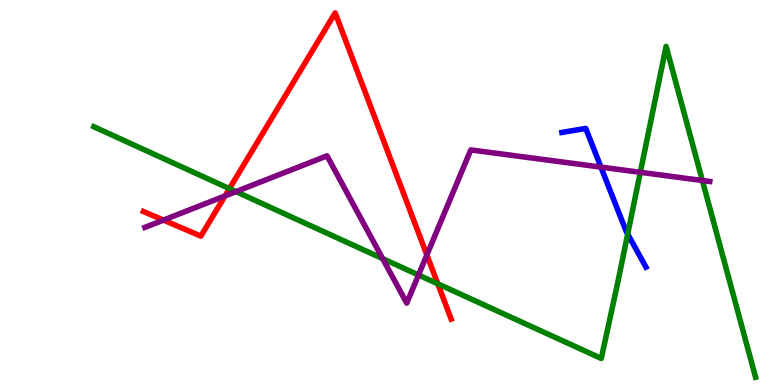[{'lines': ['blue', 'red'], 'intersections': []}, {'lines': ['green', 'red'], 'intersections': [{'x': 2.96, 'y': 5.1}, {'x': 5.65, 'y': 2.63}]}, {'lines': ['purple', 'red'], 'intersections': [{'x': 2.11, 'y': 4.28}, {'x': 2.9, 'y': 4.91}, {'x': 5.51, 'y': 3.38}]}, {'lines': ['blue', 'green'], 'intersections': [{'x': 8.1, 'y': 3.92}]}, {'lines': ['blue', 'purple'], 'intersections': [{'x': 7.75, 'y': 5.66}]}, {'lines': ['green', 'purple'], 'intersections': [{'x': 3.04, 'y': 5.02}, {'x': 4.94, 'y': 3.28}, {'x': 5.4, 'y': 2.86}, {'x': 8.26, 'y': 5.52}, {'x': 9.06, 'y': 5.31}]}]